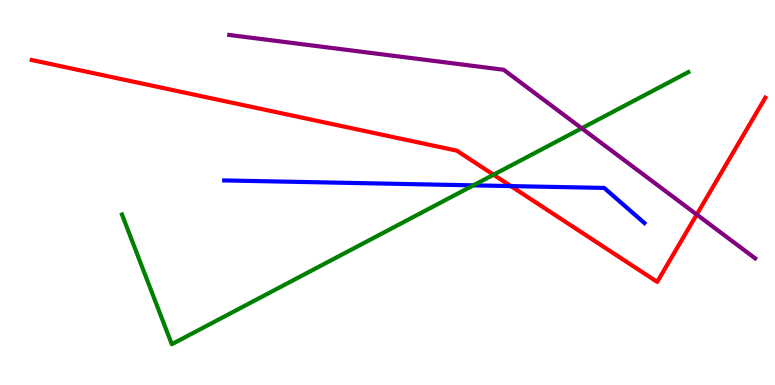[{'lines': ['blue', 'red'], 'intersections': [{'x': 6.59, 'y': 5.17}]}, {'lines': ['green', 'red'], 'intersections': [{'x': 6.37, 'y': 5.46}]}, {'lines': ['purple', 'red'], 'intersections': [{'x': 8.99, 'y': 4.43}]}, {'lines': ['blue', 'green'], 'intersections': [{'x': 6.11, 'y': 5.19}]}, {'lines': ['blue', 'purple'], 'intersections': []}, {'lines': ['green', 'purple'], 'intersections': [{'x': 7.51, 'y': 6.67}]}]